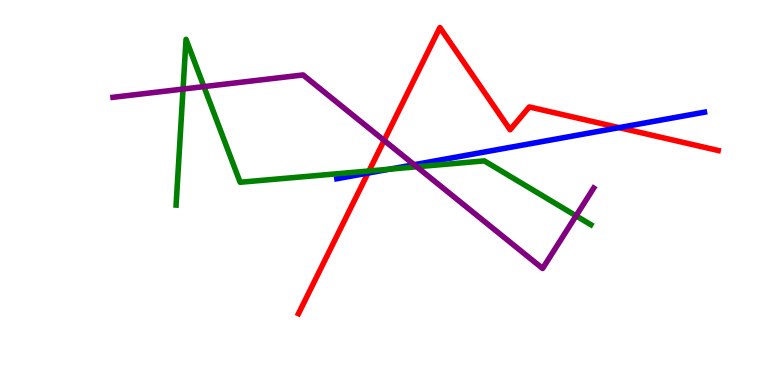[{'lines': ['blue', 'red'], 'intersections': [{'x': 4.75, 'y': 5.5}, {'x': 7.99, 'y': 6.68}]}, {'lines': ['green', 'red'], 'intersections': [{'x': 4.76, 'y': 5.56}]}, {'lines': ['purple', 'red'], 'intersections': [{'x': 4.96, 'y': 6.35}]}, {'lines': ['blue', 'green'], 'intersections': [{'x': 5.03, 'y': 5.61}]}, {'lines': ['blue', 'purple'], 'intersections': [{'x': 5.34, 'y': 5.72}]}, {'lines': ['green', 'purple'], 'intersections': [{'x': 2.36, 'y': 7.69}, {'x': 2.63, 'y': 7.75}, {'x': 5.38, 'y': 5.67}, {'x': 7.43, 'y': 4.39}]}]